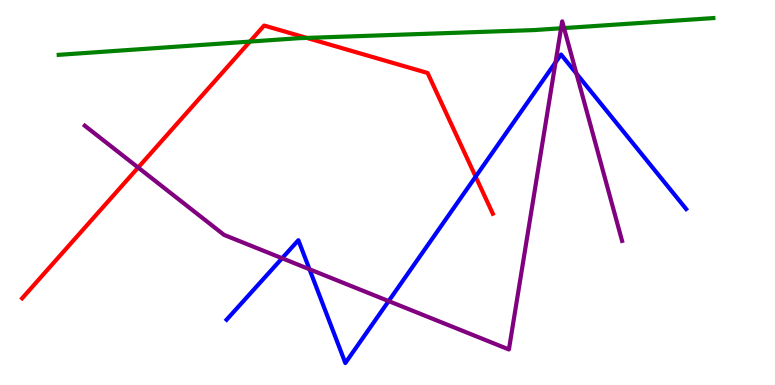[{'lines': ['blue', 'red'], 'intersections': [{'x': 6.14, 'y': 5.41}]}, {'lines': ['green', 'red'], 'intersections': [{'x': 3.22, 'y': 8.92}, {'x': 3.96, 'y': 9.02}]}, {'lines': ['purple', 'red'], 'intersections': [{'x': 1.78, 'y': 5.65}]}, {'lines': ['blue', 'green'], 'intersections': []}, {'lines': ['blue', 'purple'], 'intersections': [{'x': 3.64, 'y': 3.29}, {'x': 3.99, 'y': 3.01}, {'x': 5.01, 'y': 2.18}, {'x': 7.17, 'y': 8.38}, {'x': 7.44, 'y': 8.09}]}, {'lines': ['green', 'purple'], 'intersections': [{'x': 7.24, 'y': 9.27}, {'x': 7.28, 'y': 9.27}]}]